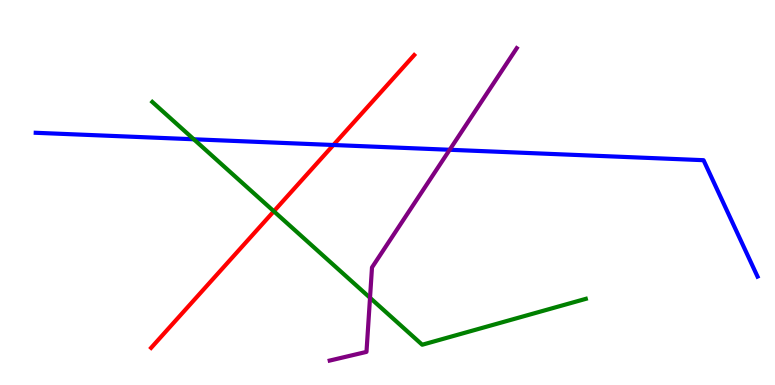[{'lines': ['blue', 'red'], 'intersections': [{'x': 4.3, 'y': 6.23}]}, {'lines': ['green', 'red'], 'intersections': [{'x': 3.53, 'y': 4.51}]}, {'lines': ['purple', 'red'], 'intersections': []}, {'lines': ['blue', 'green'], 'intersections': [{'x': 2.5, 'y': 6.38}]}, {'lines': ['blue', 'purple'], 'intersections': [{'x': 5.8, 'y': 6.11}]}, {'lines': ['green', 'purple'], 'intersections': [{'x': 4.77, 'y': 2.27}]}]